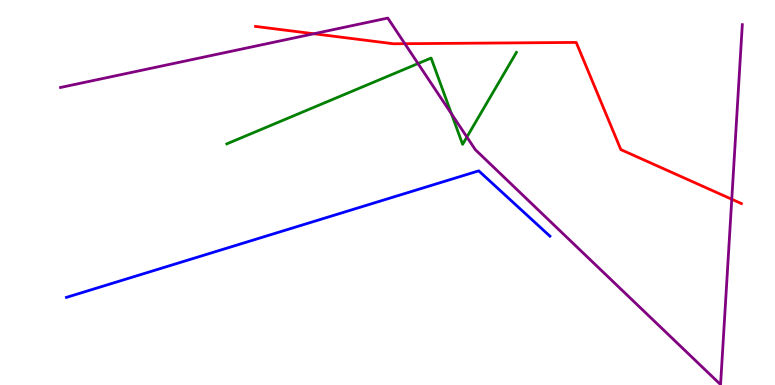[{'lines': ['blue', 'red'], 'intersections': []}, {'lines': ['green', 'red'], 'intersections': []}, {'lines': ['purple', 'red'], 'intersections': [{'x': 4.05, 'y': 9.12}, {'x': 5.22, 'y': 8.87}, {'x': 9.44, 'y': 4.82}]}, {'lines': ['blue', 'green'], 'intersections': []}, {'lines': ['blue', 'purple'], 'intersections': []}, {'lines': ['green', 'purple'], 'intersections': [{'x': 5.39, 'y': 8.35}, {'x': 5.83, 'y': 7.04}, {'x': 6.02, 'y': 6.44}]}]